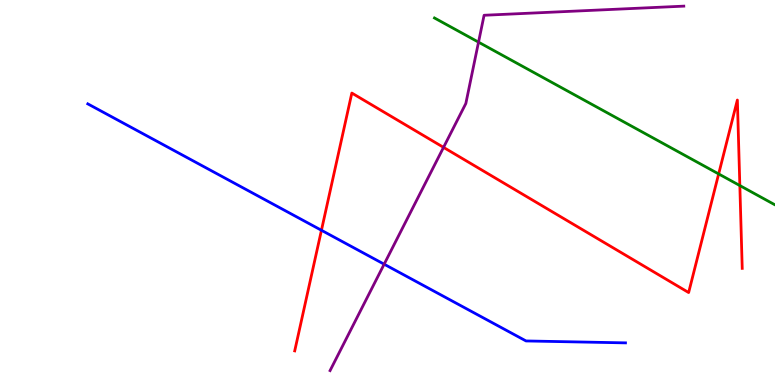[{'lines': ['blue', 'red'], 'intersections': [{'x': 4.15, 'y': 4.02}]}, {'lines': ['green', 'red'], 'intersections': [{'x': 9.27, 'y': 5.48}, {'x': 9.55, 'y': 5.18}]}, {'lines': ['purple', 'red'], 'intersections': [{'x': 5.72, 'y': 6.17}]}, {'lines': ['blue', 'green'], 'intersections': []}, {'lines': ['blue', 'purple'], 'intersections': [{'x': 4.96, 'y': 3.14}]}, {'lines': ['green', 'purple'], 'intersections': [{'x': 6.17, 'y': 8.91}]}]